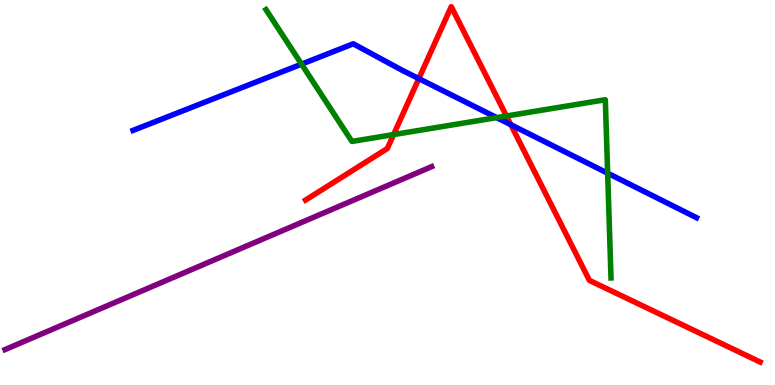[{'lines': ['blue', 'red'], 'intersections': [{'x': 5.4, 'y': 7.96}, {'x': 6.59, 'y': 6.76}]}, {'lines': ['green', 'red'], 'intersections': [{'x': 5.08, 'y': 6.5}, {'x': 6.53, 'y': 6.99}]}, {'lines': ['purple', 'red'], 'intersections': []}, {'lines': ['blue', 'green'], 'intersections': [{'x': 3.89, 'y': 8.33}, {'x': 6.41, 'y': 6.95}, {'x': 7.84, 'y': 5.5}]}, {'lines': ['blue', 'purple'], 'intersections': []}, {'lines': ['green', 'purple'], 'intersections': []}]